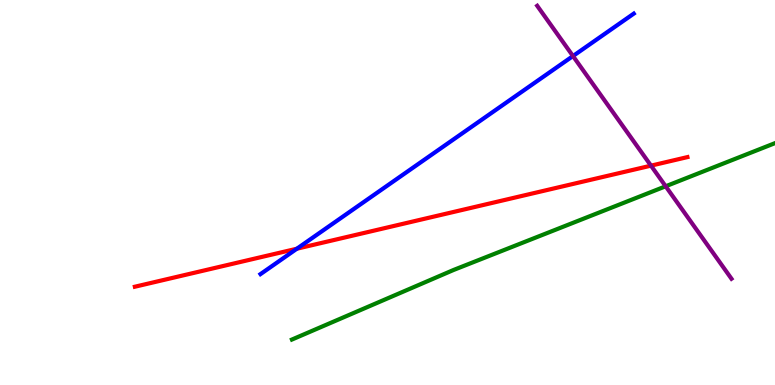[{'lines': ['blue', 'red'], 'intersections': [{'x': 3.83, 'y': 3.54}]}, {'lines': ['green', 'red'], 'intersections': []}, {'lines': ['purple', 'red'], 'intersections': [{'x': 8.4, 'y': 5.7}]}, {'lines': ['blue', 'green'], 'intersections': []}, {'lines': ['blue', 'purple'], 'intersections': [{'x': 7.39, 'y': 8.54}]}, {'lines': ['green', 'purple'], 'intersections': [{'x': 8.59, 'y': 5.16}]}]